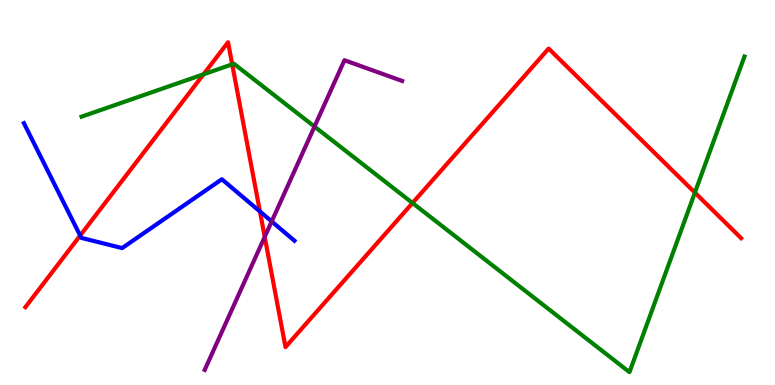[{'lines': ['blue', 'red'], 'intersections': [{'x': 1.03, 'y': 3.88}, {'x': 3.35, 'y': 4.51}]}, {'lines': ['green', 'red'], 'intersections': [{'x': 2.63, 'y': 8.07}, {'x': 3.0, 'y': 8.33}, {'x': 5.32, 'y': 4.73}, {'x': 8.97, 'y': 5.0}]}, {'lines': ['purple', 'red'], 'intersections': [{'x': 3.42, 'y': 3.85}]}, {'lines': ['blue', 'green'], 'intersections': []}, {'lines': ['blue', 'purple'], 'intersections': [{'x': 3.51, 'y': 4.25}]}, {'lines': ['green', 'purple'], 'intersections': [{'x': 4.06, 'y': 6.71}]}]